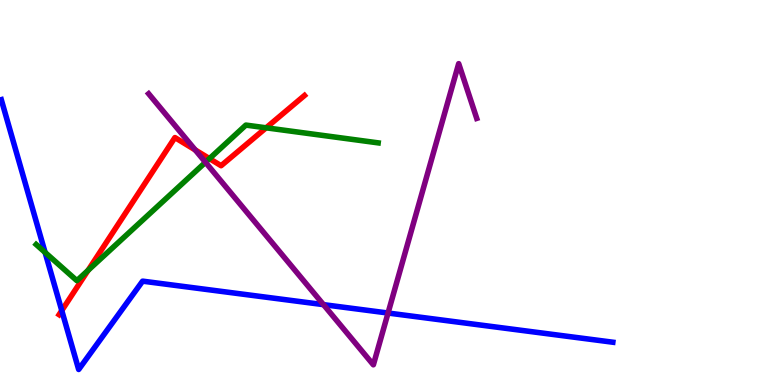[{'lines': ['blue', 'red'], 'intersections': [{'x': 0.797, 'y': 1.93}]}, {'lines': ['green', 'red'], 'intersections': [{'x': 1.14, 'y': 2.98}, {'x': 2.7, 'y': 5.88}, {'x': 3.43, 'y': 6.68}]}, {'lines': ['purple', 'red'], 'intersections': [{'x': 2.52, 'y': 6.11}]}, {'lines': ['blue', 'green'], 'intersections': [{'x': 0.582, 'y': 3.44}]}, {'lines': ['blue', 'purple'], 'intersections': [{'x': 4.17, 'y': 2.09}, {'x': 5.01, 'y': 1.87}]}, {'lines': ['green', 'purple'], 'intersections': [{'x': 2.65, 'y': 5.78}]}]